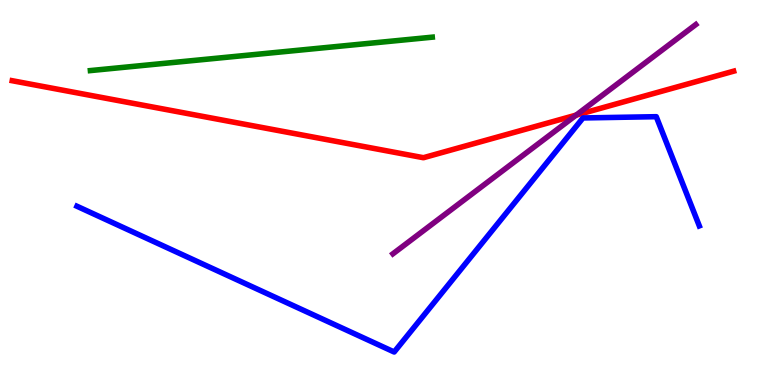[{'lines': ['blue', 'red'], 'intersections': []}, {'lines': ['green', 'red'], 'intersections': []}, {'lines': ['purple', 'red'], 'intersections': [{'x': 7.43, 'y': 7.01}]}, {'lines': ['blue', 'green'], 'intersections': []}, {'lines': ['blue', 'purple'], 'intersections': []}, {'lines': ['green', 'purple'], 'intersections': []}]